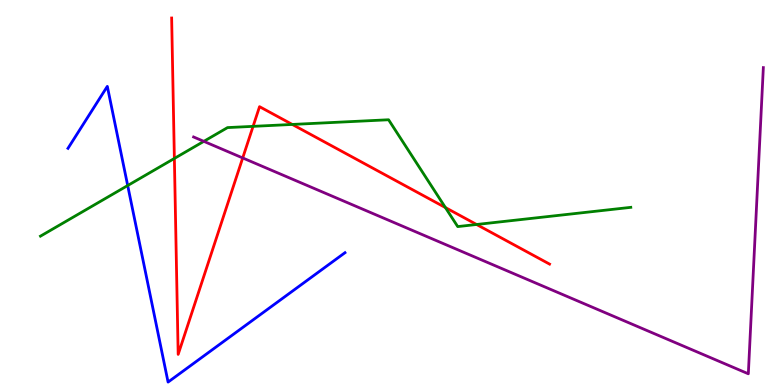[{'lines': ['blue', 'red'], 'intersections': []}, {'lines': ['green', 'red'], 'intersections': [{'x': 2.25, 'y': 5.88}, {'x': 3.27, 'y': 6.72}, {'x': 3.77, 'y': 6.77}, {'x': 5.75, 'y': 4.61}, {'x': 6.15, 'y': 4.17}]}, {'lines': ['purple', 'red'], 'intersections': [{'x': 3.13, 'y': 5.9}]}, {'lines': ['blue', 'green'], 'intersections': [{'x': 1.65, 'y': 5.18}]}, {'lines': ['blue', 'purple'], 'intersections': []}, {'lines': ['green', 'purple'], 'intersections': [{'x': 2.63, 'y': 6.33}]}]